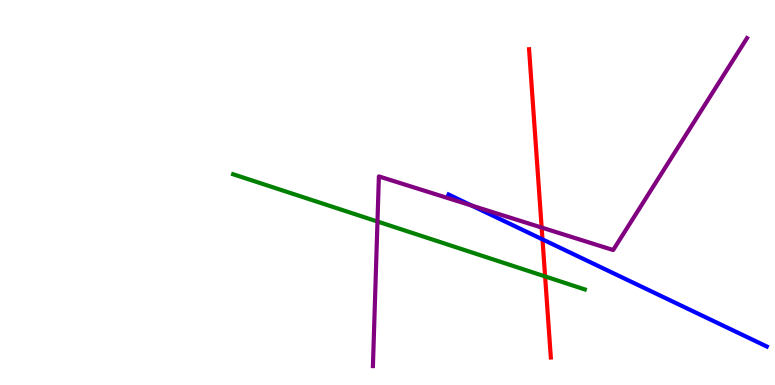[{'lines': ['blue', 'red'], 'intersections': [{'x': 7.0, 'y': 3.78}]}, {'lines': ['green', 'red'], 'intersections': [{'x': 7.03, 'y': 2.82}]}, {'lines': ['purple', 'red'], 'intersections': [{'x': 6.99, 'y': 4.09}]}, {'lines': ['blue', 'green'], 'intersections': []}, {'lines': ['blue', 'purple'], 'intersections': [{'x': 6.09, 'y': 4.66}]}, {'lines': ['green', 'purple'], 'intersections': [{'x': 4.87, 'y': 4.25}]}]